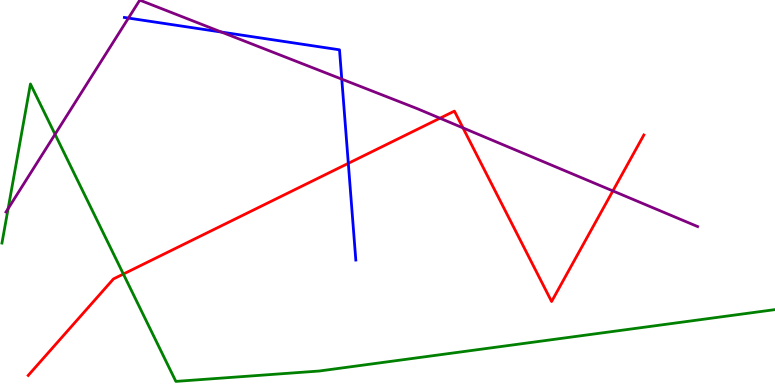[{'lines': ['blue', 'red'], 'intersections': [{'x': 4.49, 'y': 5.76}]}, {'lines': ['green', 'red'], 'intersections': [{'x': 1.59, 'y': 2.88}]}, {'lines': ['purple', 'red'], 'intersections': [{'x': 5.68, 'y': 6.93}, {'x': 5.97, 'y': 6.68}, {'x': 7.91, 'y': 5.04}]}, {'lines': ['blue', 'green'], 'intersections': []}, {'lines': ['blue', 'purple'], 'intersections': [{'x': 1.66, 'y': 9.53}, {'x': 2.86, 'y': 9.17}, {'x': 4.41, 'y': 7.94}]}, {'lines': ['green', 'purple'], 'intersections': [{'x': 0.105, 'y': 4.58}, {'x': 0.71, 'y': 6.51}]}]